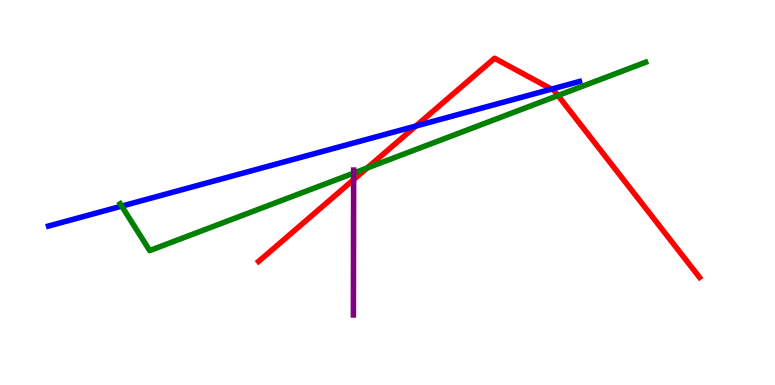[{'lines': ['blue', 'red'], 'intersections': [{'x': 5.37, 'y': 6.73}, {'x': 7.12, 'y': 7.69}]}, {'lines': ['green', 'red'], 'intersections': [{'x': 4.74, 'y': 5.64}, {'x': 7.2, 'y': 7.52}]}, {'lines': ['purple', 'red'], 'intersections': [{'x': 4.56, 'y': 5.33}]}, {'lines': ['blue', 'green'], 'intersections': [{'x': 1.57, 'y': 4.65}]}, {'lines': ['blue', 'purple'], 'intersections': []}, {'lines': ['green', 'purple'], 'intersections': [{'x': 4.56, 'y': 5.5}]}]